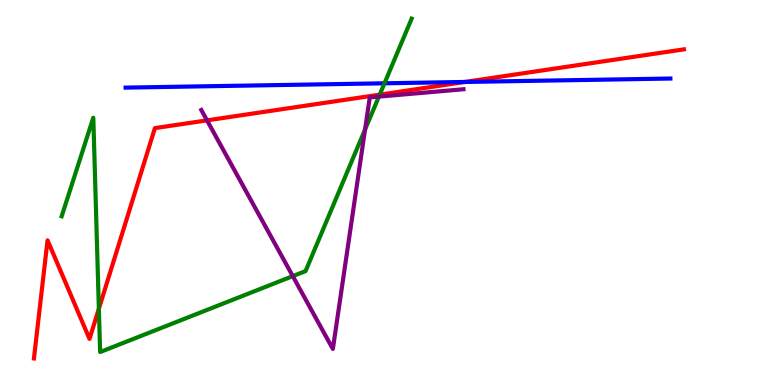[{'lines': ['blue', 'red'], 'intersections': [{'x': 6.0, 'y': 7.87}]}, {'lines': ['green', 'red'], 'intersections': [{'x': 1.28, 'y': 1.98}, {'x': 4.9, 'y': 7.54}]}, {'lines': ['purple', 'red'], 'intersections': [{'x': 2.67, 'y': 6.87}]}, {'lines': ['blue', 'green'], 'intersections': [{'x': 4.96, 'y': 7.84}]}, {'lines': ['blue', 'purple'], 'intersections': []}, {'lines': ['green', 'purple'], 'intersections': [{'x': 3.78, 'y': 2.83}, {'x': 4.71, 'y': 6.64}, {'x': 4.89, 'y': 7.49}]}]